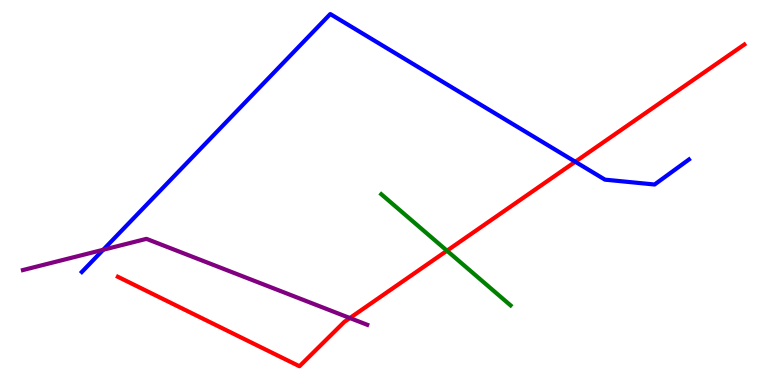[{'lines': ['blue', 'red'], 'intersections': [{'x': 7.42, 'y': 5.8}]}, {'lines': ['green', 'red'], 'intersections': [{'x': 5.77, 'y': 3.49}]}, {'lines': ['purple', 'red'], 'intersections': [{'x': 4.51, 'y': 1.74}]}, {'lines': ['blue', 'green'], 'intersections': []}, {'lines': ['blue', 'purple'], 'intersections': [{'x': 1.33, 'y': 3.51}]}, {'lines': ['green', 'purple'], 'intersections': []}]